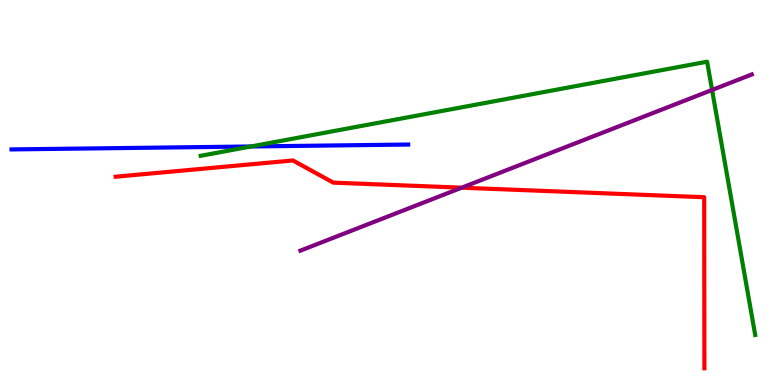[{'lines': ['blue', 'red'], 'intersections': []}, {'lines': ['green', 'red'], 'intersections': []}, {'lines': ['purple', 'red'], 'intersections': [{'x': 5.96, 'y': 5.13}]}, {'lines': ['blue', 'green'], 'intersections': [{'x': 3.24, 'y': 6.2}]}, {'lines': ['blue', 'purple'], 'intersections': []}, {'lines': ['green', 'purple'], 'intersections': [{'x': 9.19, 'y': 7.66}]}]